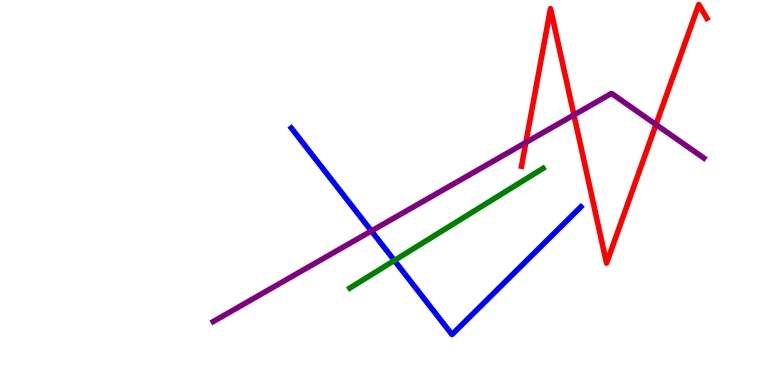[{'lines': ['blue', 'red'], 'intersections': []}, {'lines': ['green', 'red'], 'intersections': []}, {'lines': ['purple', 'red'], 'intersections': [{'x': 6.79, 'y': 6.3}, {'x': 7.41, 'y': 7.01}, {'x': 8.46, 'y': 6.77}]}, {'lines': ['blue', 'green'], 'intersections': [{'x': 5.09, 'y': 3.23}]}, {'lines': ['blue', 'purple'], 'intersections': [{'x': 4.79, 'y': 4.0}]}, {'lines': ['green', 'purple'], 'intersections': []}]